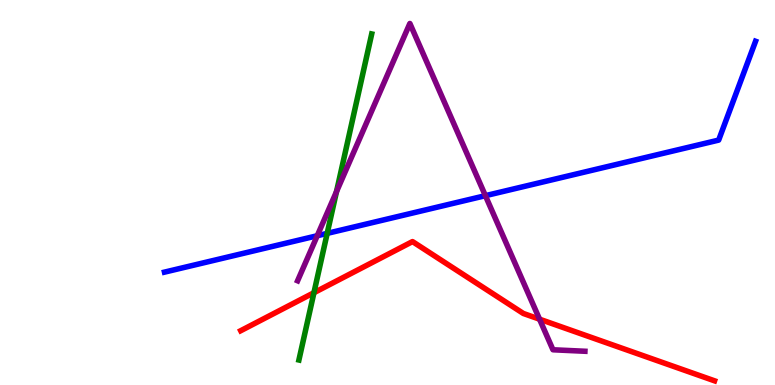[{'lines': ['blue', 'red'], 'intersections': []}, {'lines': ['green', 'red'], 'intersections': [{'x': 4.05, 'y': 2.4}]}, {'lines': ['purple', 'red'], 'intersections': [{'x': 6.96, 'y': 1.71}]}, {'lines': ['blue', 'green'], 'intersections': [{'x': 4.22, 'y': 3.94}]}, {'lines': ['blue', 'purple'], 'intersections': [{'x': 4.09, 'y': 3.88}, {'x': 6.26, 'y': 4.92}]}, {'lines': ['green', 'purple'], 'intersections': [{'x': 4.34, 'y': 5.02}]}]